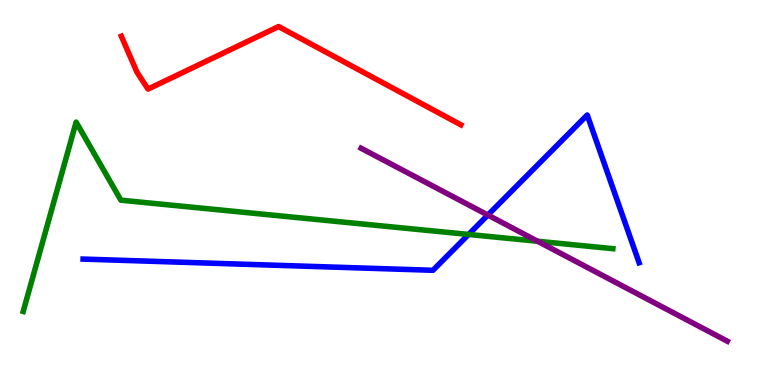[{'lines': ['blue', 'red'], 'intersections': []}, {'lines': ['green', 'red'], 'intersections': []}, {'lines': ['purple', 'red'], 'intersections': []}, {'lines': ['blue', 'green'], 'intersections': [{'x': 6.05, 'y': 3.91}]}, {'lines': ['blue', 'purple'], 'intersections': [{'x': 6.29, 'y': 4.41}]}, {'lines': ['green', 'purple'], 'intersections': [{'x': 6.94, 'y': 3.73}]}]